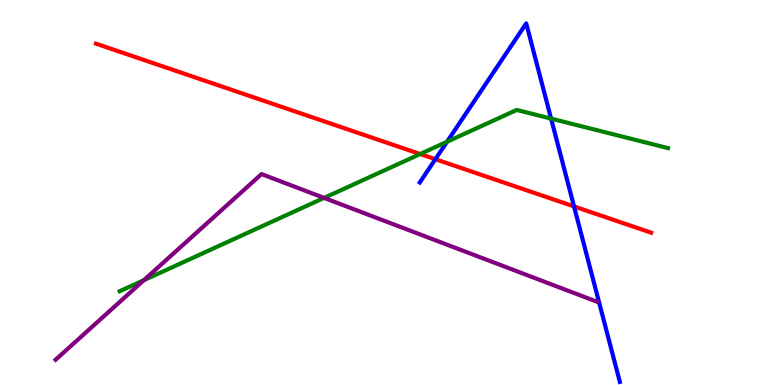[{'lines': ['blue', 'red'], 'intersections': [{'x': 5.62, 'y': 5.86}, {'x': 7.41, 'y': 4.64}]}, {'lines': ['green', 'red'], 'intersections': [{'x': 5.42, 'y': 6.0}]}, {'lines': ['purple', 'red'], 'intersections': []}, {'lines': ['blue', 'green'], 'intersections': [{'x': 5.77, 'y': 6.32}, {'x': 7.11, 'y': 6.92}]}, {'lines': ['blue', 'purple'], 'intersections': []}, {'lines': ['green', 'purple'], 'intersections': [{'x': 1.86, 'y': 2.72}, {'x': 4.18, 'y': 4.86}]}]